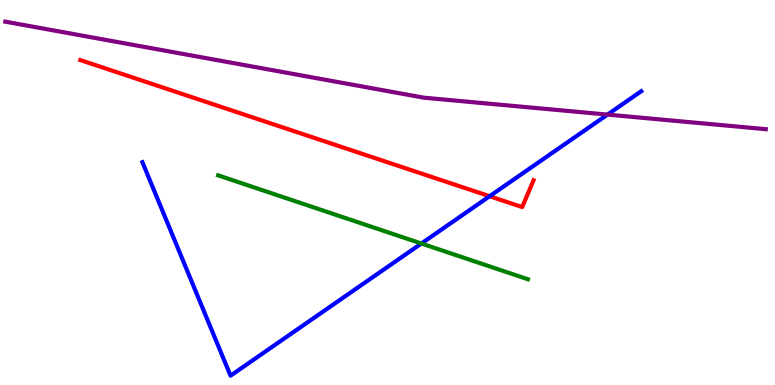[{'lines': ['blue', 'red'], 'intersections': [{'x': 6.32, 'y': 4.9}]}, {'lines': ['green', 'red'], 'intersections': []}, {'lines': ['purple', 'red'], 'intersections': []}, {'lines': ['blue', 'green'], 'intersections': [{'x': 5.44, 'y': 3.67}]}, {'lines': ['blue', 'purple'], 'intersections': [{'x': 7.84, 'y': 7.02}]}, {'lines': ['green', 'purple'], 'intersections': []}]